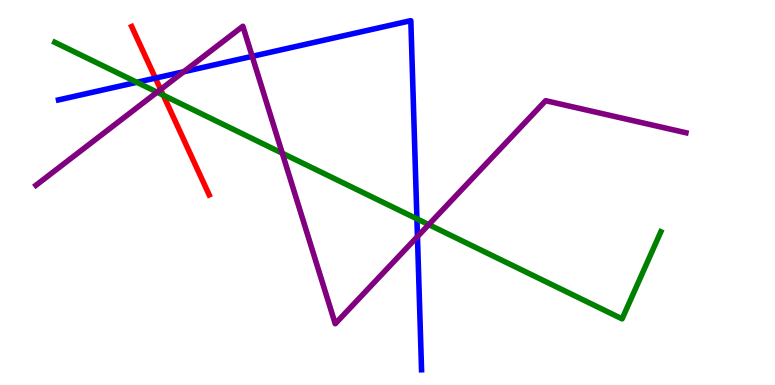[{'lines': ['blue', 'red'], 'intersections': [{'x': 2.01, 'y': 7.97}]}, {'lines': ['green', 'red'], 'intersections': [{'x': 2.11, 'y': 7.53}]}, {'lines': ['purple', 'red'], 'intersections': [{'x': 2.07, 'y': 7.68}]}, {'lines': ['blue', 'green'], 'intersections': [{'x': 1.77, 'y': 7.86}, {'x': 5.38, 'y': 4.32}]}, {'lines': ['blue', 'purple'], 'intersections': [{'x': 2.37, 'y': 8.14}, {'x': 3.25, 'y': 8.54}, {'x': 5.39, 'y': 3.86}]}, {'lines': ['green', 'purple'], 'intersections': [{'x': 2.03, 'y': 7.61}, {'x': 3.64, 'y': 6.02}, {'x': 5.53, 'y': 4.17}]}]